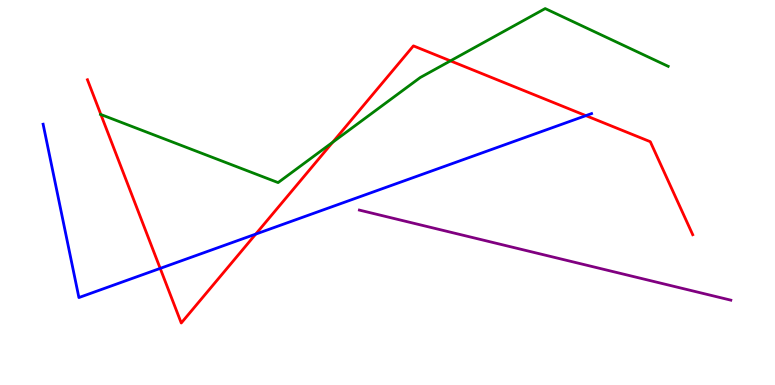[{'lines': ['blue', 'red'], 'intersections': [{'x': 2.07, 'y': 3.03}, {'x': 3.3, 'y': 3.92}, {'x': 7.56, 'y': 7.0}]}, {'lines': ['green', 'red'], 'intersections': [{'x': 1.3, 'y': 7.03}, {'x': 4.29, 'y': 6.31}, {'x': 5.81, 'y': 8.42}]}, {'lines': ['purple', 'red'], 'intersections': []}, {'lines': ['blue', 'green'], 'intersections': []}, {'lines': ['blue', 'purple'], 'intersections': []}, {'lines': ['green', 'purple'], 'intersections': []}]